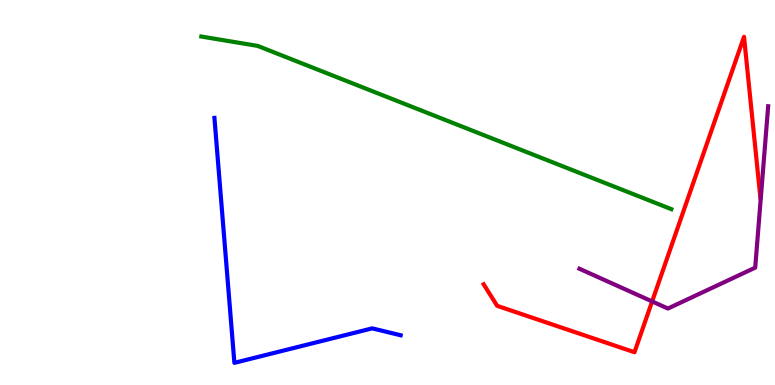[{'lines': ['blue', 'red'], 'intersections': []}, {'lines': ['green', 'red'], 'intersections': []}, {'lines': ['purple', 'red'], 'intersections': [{'x': 8.41, 'y': 2.17}]}, {'lines': ['blue', 'green'], 'intersections': []}, {'lines': ['blue', 'purple'], 'intersections': []}, {'lines': ['green', 'purple'], 'intersections': []}]